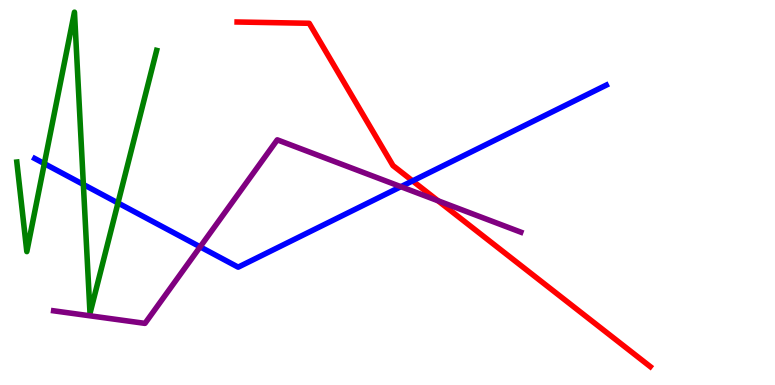[{'lines': ['blue', 'red'], 'intersections': [{'x': 5.32, 'y': 5.3}]}, {'lines': ['green', 'red'], 'intersections': []}, {'lines': ['purple', 'red'], 'intersections': [{'x': 5.65, 'y': 4.79}]}, {'lines': ['blue', 'green'], 'intersections': [{'x': 0.572, 'y': 5.75}, {'x': 1.08, 'y': 5.21}, {'x': 1.52, 'y': 4.73}]}, {'lines': ['blue', 'purple'], 'intersections': [{'x': 2.58, 'y': 3.59}, {'x': 5.17, 'y': 5.15}]}, {'lines': ['green', 'purple'], 'intersections': []}]